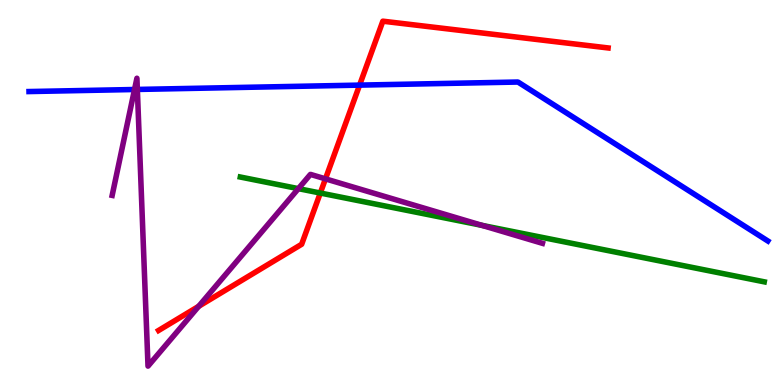[{'lines': ['blue', 'red'], 'intersections': [{'x': 4.64, 'y': 7.79}]}, {'lines': ['green', 'red'], 'intersections': [{'x': 4.13, 'y': 4.99}]}, {'lines': ['purple', 'red'], 'intersections': [{'x': 2.56, 'y': 2.04}, {'x': 4.2, 'y': 5.35}]}, {'lines': ['blue', 'green'], 'intersections': []}, {'lines': ['blue', 'purple'], 'intersections': [{'x': 1.74, 'y': 7.68}, {'x': 1.77, 'y': 7.68}]}, {'lines': ['green', 'purple'], 'intersections': [{'x': 3.85, 'y': 5.1}, {'x': 6.22, 'y': 4.15}]}]